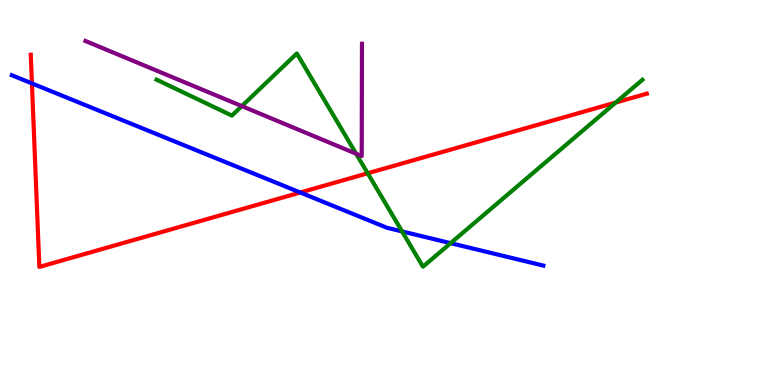[{'lines': ['blue', 'red'], 'intersections': [{'x': 0.412, 'y': 7.83}, {'x': 3.87, 'y': 5.0}]}, {'lines': ['green', 'red'], 'intersections': [{'x': 4.74, 'y': 5.5}, {'x': 7.94, 'y': 7.34}]}, {'lines': ['purple', 'red'], 'intersections': []}, {'lines': ['blue', 'green'], 'intersections': [{'x': 5.19, 'y': 3.99}, {'x': 5.81, 'y': 3.68}]}, {'lines': ['blue', 'purple'], 'intersections': []}, {'lines': ['green', 'purple'], 'intersections': [{'x': 3.12, 'y': 7.24}, {'x': 4.6, 'y': 6.01}]}]